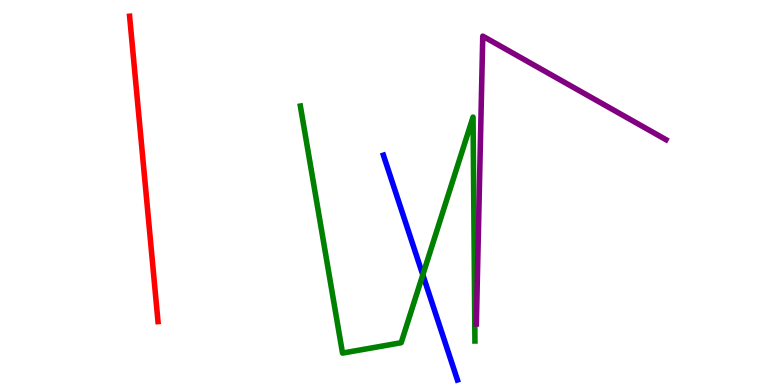[{'lines': ['blue', 'red'], 'intersections': []}, {'lines': ['green', 'red'], 'intersections': []}, {'lines': ['purple', 'red'], 'intersections': []}, {'lines': ['blue', 'green'], 'intersections': [{'x': 5.46, 'y': 2.86}]}, {'lines': ['blue', 'purple'], 'intersections': []}, {'lines': ['green', 'purple'], 'intersections': []}]